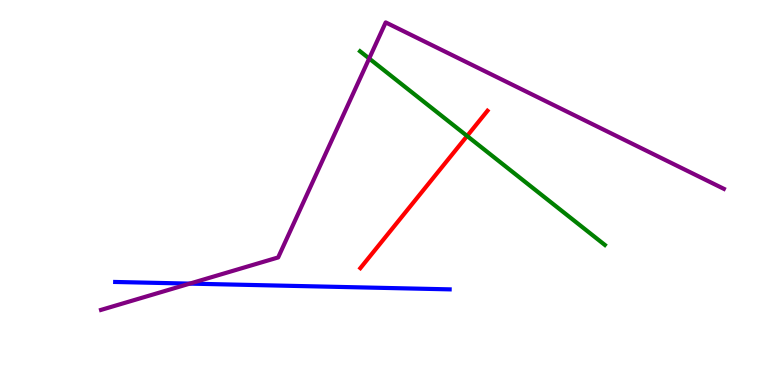[{'lines': ['blue', 'red'], 'intersections': []}, {'lines': ['green', 'red'], 'intersections': [{'x': 6.03, 'y': 6.47}]}, {'lines': ['purple', 'red'], 'intersections': []}, {'lines': ['blue', 'green'], 'intersections': []}, {'lines': ['blue', 'purple'], 'intersections': [{'x': 2.45, 'y': 2.63}]}, {'lines': ['green', 'purple'], 'intersections': [{'x': 4.76, 'y': 8.48}]}]